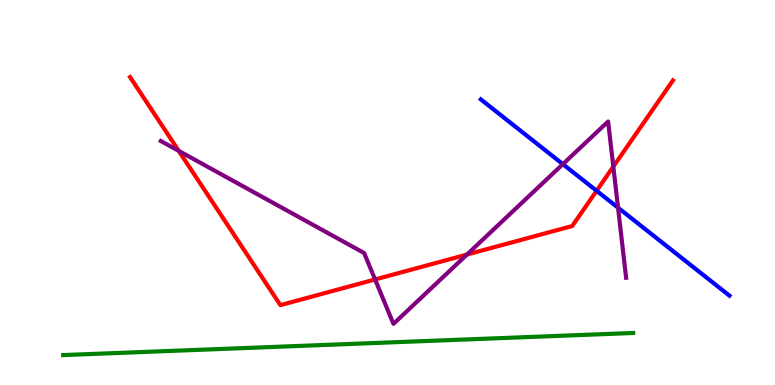[{'lines': ['blue', 'red'], 'intersections': [{'x': 7.7, 'y': 5.04}]}, {'lines': ['green', 'red'], 'intersections': []}, {'lines': ['purple', 'red'], 'intersections': [{'x': 2.31, 'y': 6.08}, {'x': 4.84, 'y': 2.74}, {'x': 6.03, 'y': 3.39}, {'x': 7.91, 'y': 5.67}]}, {'lines': ['blue', 'green'], 'intersections': []}, {'lines': ['blue', 'purple'], 'intersections': [{'x': 7.26, 'y': 5.74}, {'x': 7.97, 'y': 4.6}]}, {'lines': ['green', 'purple'], 'intersections': []}]